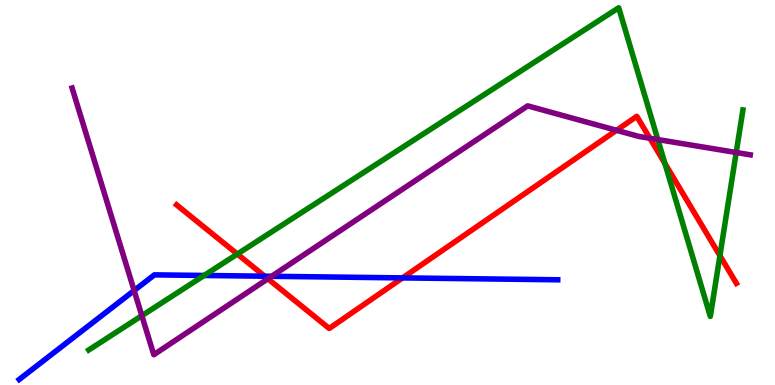[{'lines': ['blue', 'red'], 'intersections': [{'x': 3.42, 'y': 2.83}, {'x': 5.19, 'y': 2.78}]}, {'lines': ['green', 'red'], 'intersections': [{'x': 3.06, 'y': 3.4}, {'x': 8.58, 'y': 5.76}, {'x': 9.29, 'y': 3.36}]}, {'lines': ['purple', 'red'], 'intersections': [{'x': 3.46, 'y': 2.76}, {'x': 7.96, 'y': 6.62}, {'x': 8.39, 'y': 6.41}]}, {'lines': ['blue', 'green'], 'intersections': [{'x': 2.63, 'y': 2.84}]}, {'lines': ['blue', 'purple'], 'intersections': [{'x': 1.73, 'y': 2.45}, {'x': 3.5, 'y': 2.82}]}, {'lines': ['green', 'purple'], 'intersections': [{'x': 1.83, 'y': 1.8}, {'x': 8.49, 'y': 6.37}, {'x': 9.5, 'y': 6.04}]}]